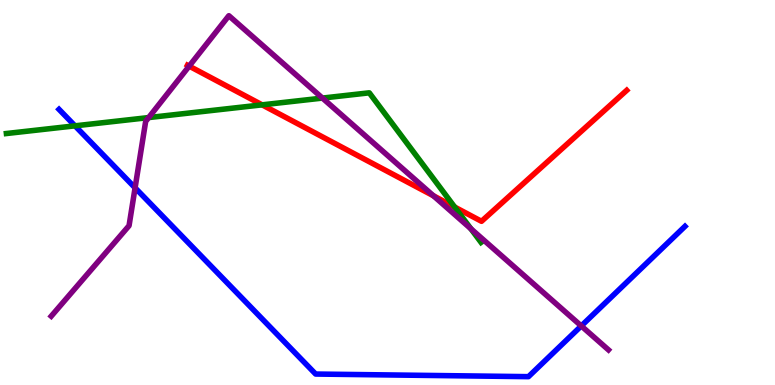[{'lines': ['blue', 'red'], 'intersections': []}, {'lines': ['green', 'red'], 'intersections': [{'x': 3.38, 'y': 7.28}, {'x': 5.87, 'y': 4.62}]}, {'lines': ['purple', 'red'], 'intersections': [{'x': 2.44, 'y': 8.28}, {'x': 5.59, 'y': 4.92}]}, {'lines': ['blue', 'green'], 'intersections': [{'x': 0.968, 'y': 6.73}]}, {'lines': ['blue', 'purple'], 'intersections': [{'x': 1.74, 'y': 5.12}, {'x': 7.5, 'y': 1.53}]}, {'lines': ['green', 'purple'], 'intersections': [{'x': 1.92, 'y': 6.95}, {'x': 4.16, 'y': 7.45}, {'x': 6.08, 'y': 4.06}]}]